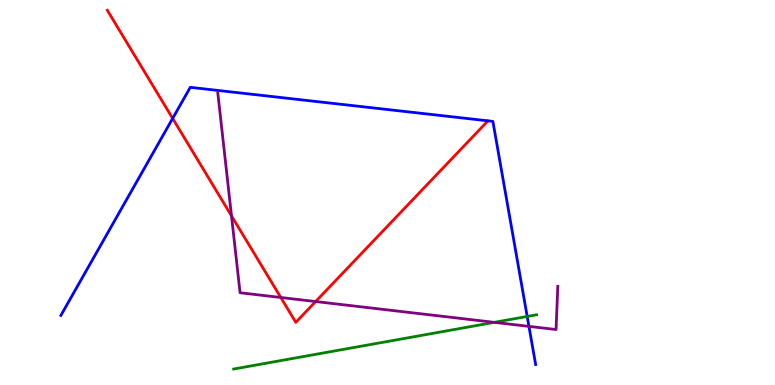[{'lines': ['blue', 'red'], 'intersections': [{'x': 2.23, 'y': 6.92}]}, {'lines': ['green', 'red'], 'intersections': []}, {'lines': ['purple', 'red'], 'intersections': [{'x': 2.99, 'y': 4.39}, {'x': 3.62, 'y': 2.27}, {'x': 4.07, 'y': 2.17}]}, {'lines': ['blue', 'green'], 'intersections': [{'x': 6.8, 'y': 1.78}]}, {'lines': ['blue', 'purple'], 'intersections': [{'x': 6.83, 'y': 1.52}]}, {'lines': ['green', 'purple'], 'intersections': [{'x': 6.38, 'y': 1.63}]}]